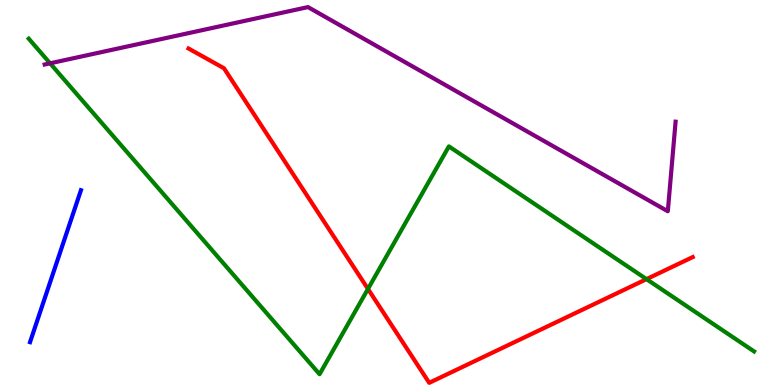[{'lines': ['blue', 'red'], 'intersections': []}, {'lines': ['green', 'red'], 'intersections': [{'x': 4.75, 'y': 2.5}, {'x': 8.34, 'y': 2.75}]}, {'lines': ['purple', 'red'], 'intersections': []}, {'lines': ['blue', 'green'], 'intersections': []}, {'lines': ['blue', 'purple'], 'intersections': []}, {'lines': ['green', 'purple'], 'intersections': [{'x': 0.646, 'y': 8.36}]}]